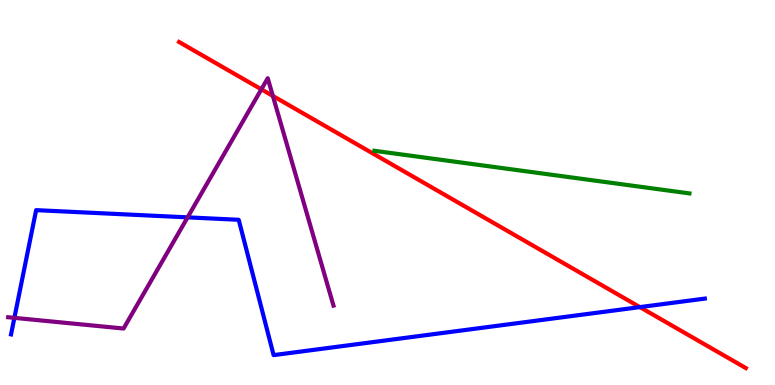[{'lines': ['blue', 'red'], 'intersections': [{'x': 8.26, 'y': 2.02}]}, {'lines': ['green', 'red'], 'intersections': []}, {'lines': ['purple', 'red'], 'intersections': [{'x': 3.37, 'y': 7.68}, {'x': 3.52, 'y': 7.51}]}, {'lines': ['blue', 'green'], 'intersections': []}, {'lines': ['blue', 'purple'], 'intersections': [{'x': 0.186, 'y': 1.74}, {'x': 2.42, 'y': 4.35}]}, {'lines': ['green', 'purple'], 'intersections': []}]